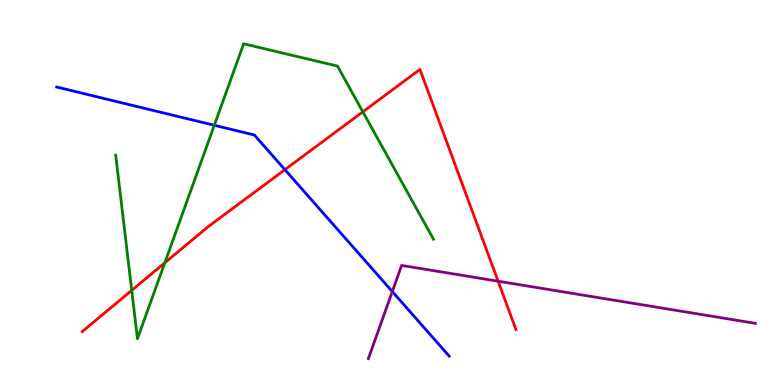[{'lines': ['blue', 'red'], 'intersections': [{'x': 3.68, 'y': 5.59}]}, {'lines': ['green', 'red'], 'intersections': [{'x': 1.7, 'y': 2.46}, {'x': 2.13, 'y': 3.17}, {'x': 4.68, 'y': 7.1}]}, {'lines': ['purple', 'red'], 'intersections': [{'x': 6.43, 'y': 2.7}]}, {'lines': ['blue', 'green'], 'intersections': [{'x': 2.77, 'y': 6.75}]}, {'lines': ['blue', 'purple'], 'intersections': [{'x': 5.06, 'y': 2.43}]}, {'lines': ['green', 'purple'], 'intersections': []}]